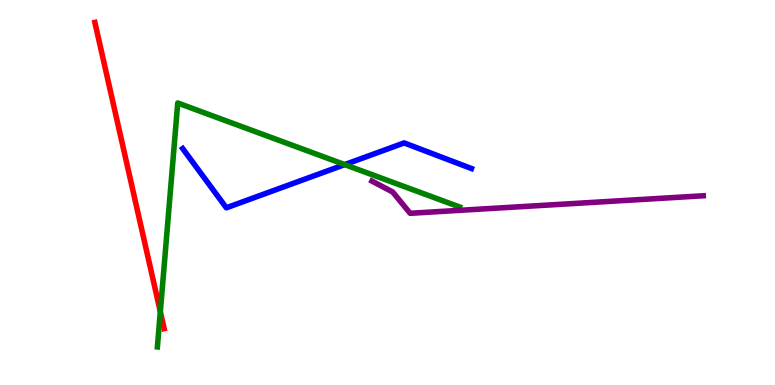[{'lines': ['blue', 'red'], 'intersections': []}, {'lines': ['green', 'red'], 'intersections': [{'x': 2.07, 'y': 1.9}]}, {'lines': ['purple', 'red'], 'intersections': []}, {'lines': ['blue', 'green'], 'intersections': [{'x': 4.45, 'y': 5.72}]}, {'lines': ['blue', 'purple'], 'intersections': []}, {'lines': ['green', 'purple'], 'intersections': []}]